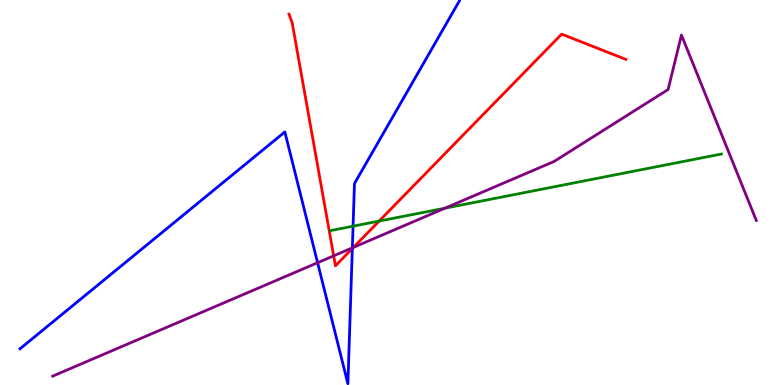[{'lines': ['blue', 'red'], 'intersections': [{'x': 4.55, 'y': 3.55}]}, {'lines': ['green', 'red'], 'intersections': [{'x': 4.89, 'y': 4.26}]}, {'lines': ['purple', 'red'], 'intersections': [{'x': 4.31, 'y': 3.36}, {'x': 4.56, 'y': 3.58}]}, {'lines': ['blue', 'green'], 'intersections': [{'x': 4.56, 'y': 4.13}]}, {'lines': ['blue', 'purple'], 'intersections': [{'x': 4.1, 'y': 3.18}, {'x': 4.55, 'y': 3.56}]}, {'lines': ['green', 'purple'], 'intersections': [{'x': 5.74, 'y': 4.59}]}]